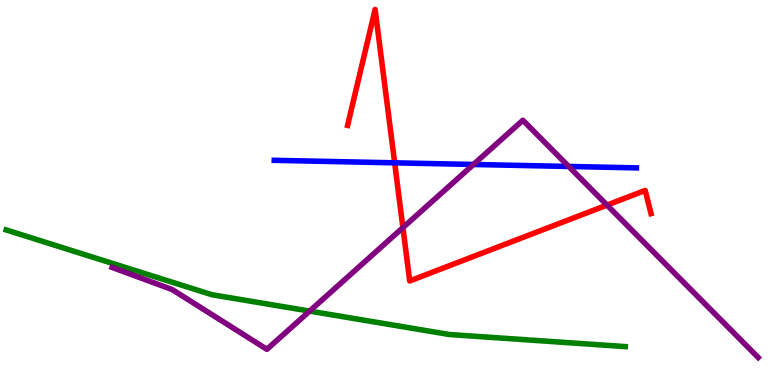[{'lines': ['blue', 'red'], 'intersections': [{'x': 5.09, 'y': 5.77}]}, {'lines': ['green', 'red'], 'intersections': []}, {'lines': ['purple', 'red'], 'intersections': [{'x': 5.2, 'y': 4.09}, {'x': 7.83, 'y': 4.67}]}, {'lines': ['blue', 'green'], 'intersections': []}, {'lines': ['blue', 'purple'], 'intersections': [{'x': 6.11, 'y': 5.73}, {'x': 7.34, 'y': 5.68}]}, {'lines': ['green', 'purple'], 'intersections': [{'x': 4.0, 'y': 1.92}]}]